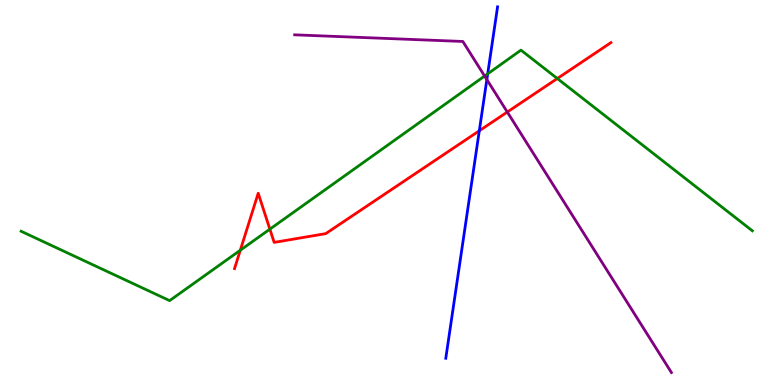[{'lines': ['blue', 'red'], 'intersections': [{'x': 6.18, 'y': 6.6}]}, {'lines': ['green', 'red'], 'intersections': [{'x': 3.1, 'y': 3.5}, {'x': 3.48, 'y': 4.05}, {'x': 7.19, 'y': 7.96}]}, {'lines': ['purple', 'red'], 'intersections': [{'x': 6.55, 'y': 7.09}]}, {'lines': ['blue', 'green'], 'intersections': [{'x': 6.29, 'y': 8.08}]}, {'lines': ['blue', 'purple'], 'intersections': [{'x': 6.28, 'y': 7.93}]}, {'lines': ['green', 'purple'], 'intersections': [{'x': 6.25, 'y': 8.02}]}]